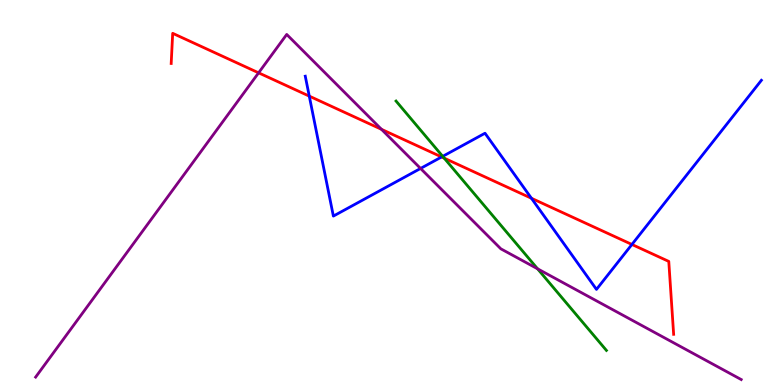[{'lines': ['blue', 'red'], 'intersections': [{'x': 3.99, 'y': 7.5}, {'x': 5.7, 'y': 5.92}, {'x': 6.86, 'y': 4.85}, {'x': 8.15, 'y': 3.65}]}, {'lines': ['green', 'red'], 'intersections': [{'x': 5.73, 'y': 5.89}]}, {'lines': ['purple', 'red'], 'intersections': [{'x': 3.34, 'y': 8.11}, {'x': 4.92, 'y': 6.64}]}, {'lines': ['blue', 'green'], 'intersections': [{'x': 5.71, 'y': 5.94}]}, {'lines': ['blue', 'purple'], 'intersections': [{'x': 5.43, 'y': 5.62}]}, {'lines': ['green', 'purple'], 'intersections': [{'x': 6.94, 'y': 3.02}]}]